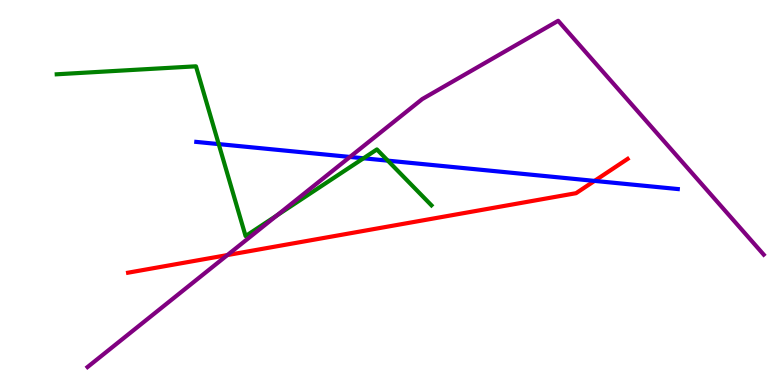[{'lines': ['blue', 'red'], 'intersections': [{'x': 7.67, 'y': 5.3}]}, {'lines': ['green', 'red'], 'intersections': []}, {'lines': ['purple', 'red'], 'intersections': [{'x': 2.93, 'y': 3.37}]}, {'lines': ['blue', 'green'], 'intersections': [{'x': 2.82, 'y': 6.26}, {'x': 4.69, 'y': 5.89}, {'x': 5.0, 'y': 5.83}]}, {'lines': ['blue', 'purple'], 'intersections': [{'x': 4.52, 'y': 5.92}]}, {'lines': ['green', 'purple'], 'intersections': [{'x': 3.57, 'y': 4.41}]}]